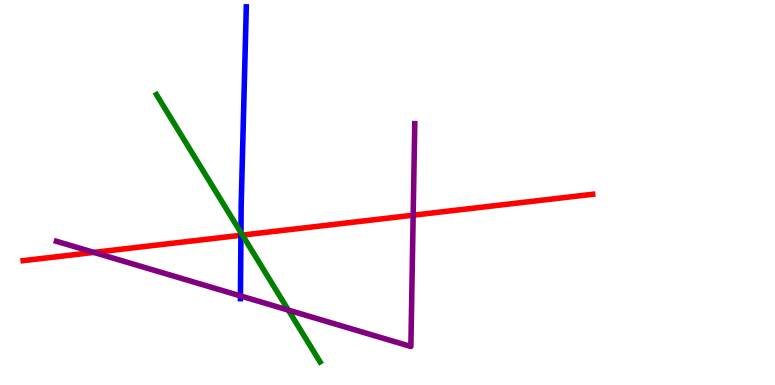[{'lines': ['blue', 'red'], 'intersections': [{'x': 3.11, 'y': 3.89}]}, {'lines': ['green', 'red'], 'intersections': [{'x': 3.13, 'y': 3.89}]}, {'lines': ['purple', 'red'], 'intersections': [{'x': 1.21, 'y': 3.44}, {'x': 5.33, 'y': 4.41}]}, {'lines': ['blue', 'green'], 'intersections': [{'x': 3.11, 'y': 3.96}]}, {'lines': ['blue', 'purple'], 'intersections': [{'x': 3.1, 'y': 2.31}]}, {'lines': ['green', 'purple'], 'intersections': [{'x': 3.72, 'y': 1.95}]}]